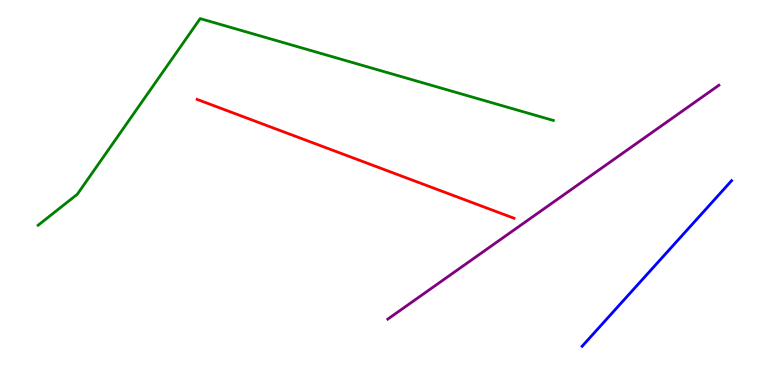[{'lines': ['blue', 'red'], 'intersections': []}, {'lines': ['green', 'red'], 'intersections': []}, {'lines': ['purple', 'red'], 'intersections': []}, {'lines': ['blue', 'green'], 'intersections': []}, {'lines': ['blue', 'purple'], 'intersections': []}, {'lines': ['green', 'purple'], 'intersections': []}]